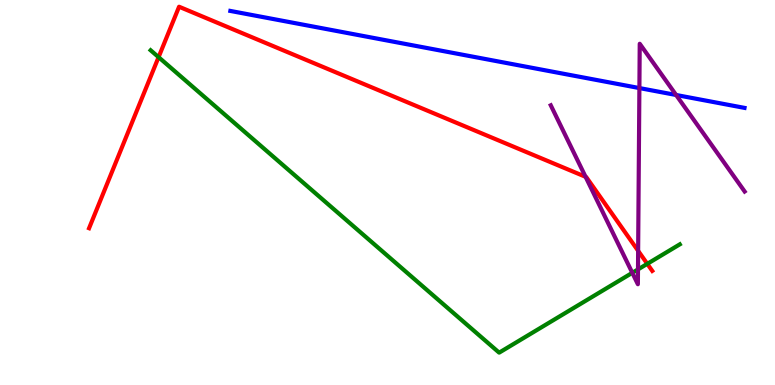[{'lines': ['blue', 'red'], 'intersections': []}, {'lines': ['green', 'red'], 'intersections': [{'x': 2.05, 'y': 8.52}, {'x': 8.35, 'y': 3.15}]}, {'lines': ['purple', 'red'], 'intersections': [{'x': 7.56, 'y': 5.41}, {'x': 8.23, 'y': 3.49}]}, {'lines': ['blue', 'green'], 'intersections': []}, {'lines': ['blue', 'purple'], 'intersections': [{'x': 8.25, 'y': 7.71}, {'x': 8.72, 'y': 7.53}]}, {'lines': ['green', 'purple'], 'intersections': [{'x': 8.16, 'y': 2.91}, {'x': 8.23, 'y': 3.0}]}]